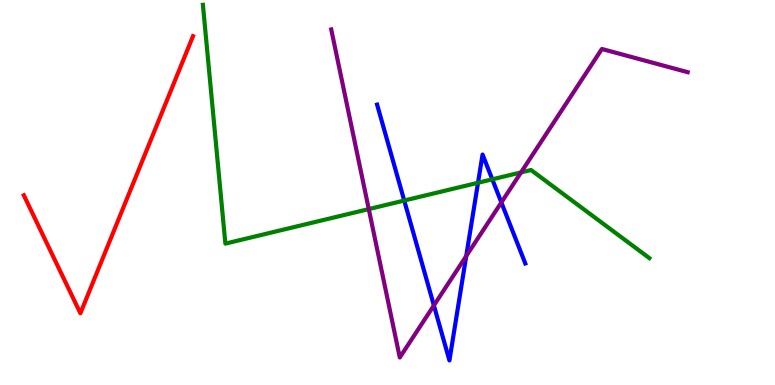[{'lines': ['blue', 'red'], 'intersections': []}, {'lines': ['green', 'red'], 'intersections': []}, {'lines': ['purple', 'red'], 'intersections': []}, {'lines': ['blue', 'green'], 'intersections': [{'x': 5.22, 'y': 4.79}, {'x': 6.17, 'y': 5.25}, {'x': 6.35, 'y': 5.34}]}, {'lines': ['blue', 'purple'], 'intersections': [{'x': 5.6, 'y': 2.07}, {'x': 6.02, 'y': 3.35}, {'x': 6.47, 'y': 4.74}]}, {'lines': ['green', 'purple'], 'intersections': [{'x': 4.76, 'y': 4.57}, {'x': 6.72, 'y': 5.52}]}]